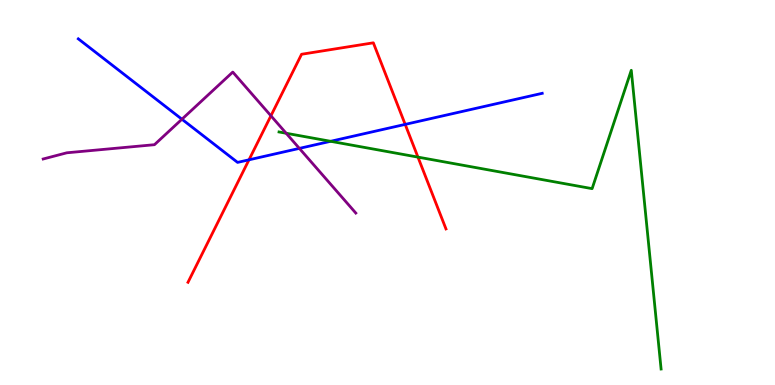[{'lines': ['blue', 'red'], 'intersections': [{'x': 3.21, 'y': 5.85}, {'x': 5.23, 'y': 6.77}]}, {'lines': ['green', 'red'], 'intersections': [{'x': 5.39, 'y': 5.92}]}, {'lines': ['purple', 'red'], 'intersections': [{'x': 3.5, 'y': 6.99}]}, {'lines': ['blue', 'green'], 'intersections': [{'x': 4.27, 'y': 6.33}]}, {'lines': ['blue', 'purple'], 'intersections': [{'x': 2.35, 'y': 6.9}, {'x': 3.86, 'y': 6.15}]}, {'lines': ['green', 'purple'], 'intersections': [{'x': 3.69, 'y': 6.54}]}]